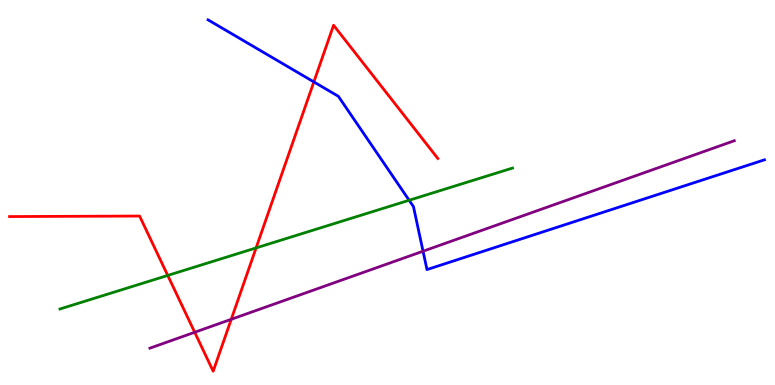[{'lines': ['blue', 'red'], 'intersections': [{'x': 4.05, 'y': 7.87}]}, {'lines': ['green', 'red'], 'intersections': [{'x': 2.16, 'y': 2.85}, {'x': 3.3, 'y': 3.56}]}, {'lines': ['purple', 'red'], 'intersections': [{'x': 2.51, 'y': 1.37}, {'x': 2.98, 'y': 1.71}]}, {'lines': ['blue', 'green'], 'intersections': [{'x': 5.28, 'y': 4.8}]}, {'lines': ['blue', 'purple'], 'intersections': [{'x': 5.46, 'y': 3.47}]}, {'lines': ['green', 'purple'], 'intersections': []}]